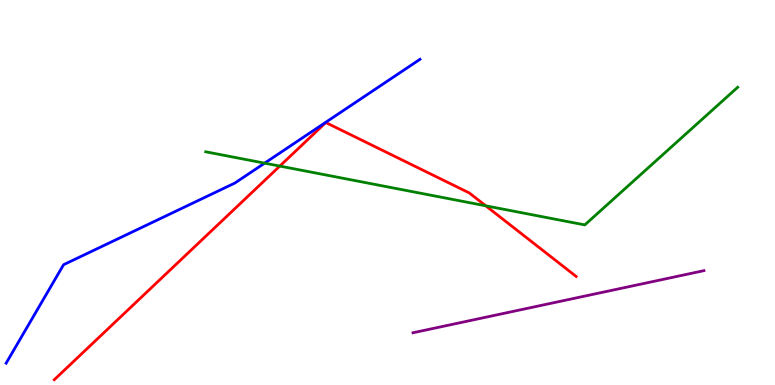[{'lines': ['blue', 'red'], 'intersections': []}, {'lines': ['green', 'red'], 'intersections': [{'x': 3.61, 'y': 5.69}, {'x': 6.27, 'y': 4.65}]}, {'lines': ['purple', 'red'], 'intersections': []}, {'lines': ['blue', 'green'], 'intersections': [{'x': 3.41, 'y': 5.76}]}, {'lines': ['blue', 'purple'], 'intersections': []}, {'lines': ['green', 'purple'], 'intersections': []}]